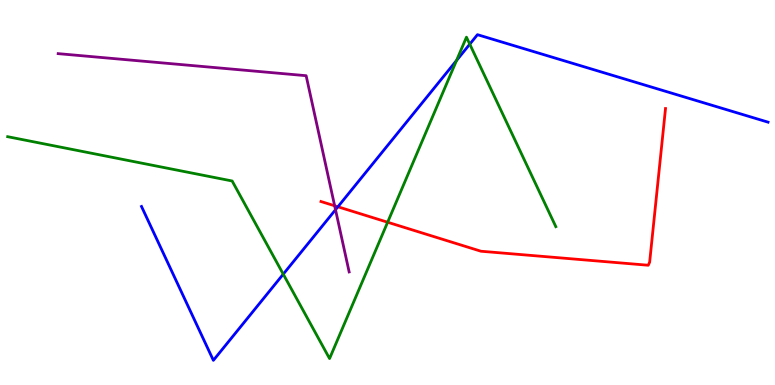[{'lines': ['blue', 'red'], 'intersections': [{'x': 4.36, 'y': 4.63}]}, {'lines': ['green', 'red'], 'intersections': [{'x': 5.0, 'y': 4.23}]}, {'lines': ['purple', 'red'], 'intersections': [{'x': 4.32, 'y': 4.66}]}, {'lines': ['blue', 'green'], 'intersections': [{'x': 3.65, 'y': 2.88}, {'x': 5.89, 'y': 8.43}, {'x': 6.06, 'y': 8.85}]}, {'lines': ['blue', 'purple'], 'intersections': [{'x': 4.33, 'y': 4.55}]}, {'lines': ['green', 'purple'], 'intersections': []}]